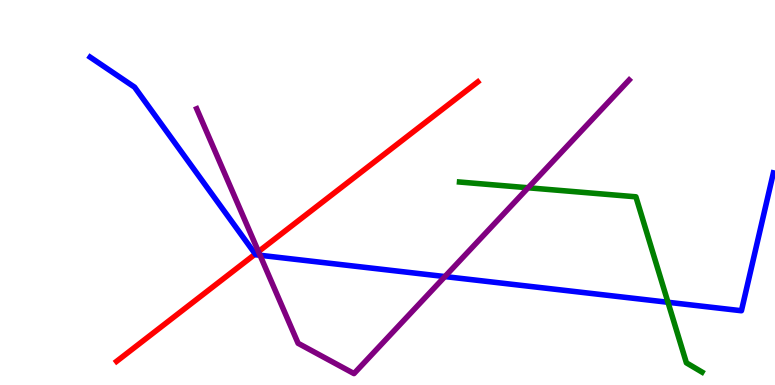[{'lines': ['blue', 'red'], 'intersections': [{'x': 3.29, 'y': 3.4}]}, {'lines': ['green', 'red'], 'intersections': []}, {'lines': ['purple', 'red'], 'intersections': [{'x': 3.33, 'y': 3.47}]}, {'lines': ['blue', 'green'], 'intersections': [{'x': 8.62, 'y': 2.15}]}, {'lines': ['blue', 'purple'], 'intersections': [{'x': 3.36, 'y': 3.37}, {'x': 5.74, 'y': 2.82}]}, {'lines': ['green', 'purple'], 'intersections': [{'x': 6.81, 'y': 5.12}]}]